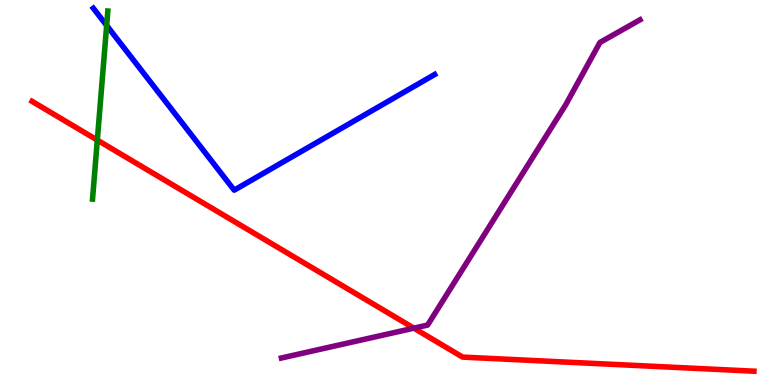[{'lines': ['blue', 'red'], 'intersections': []}, {'lines': ['green', 'red'], 'intersections': [{'x': 1.26, 'y': 6.36}]}, {'lines': ['purple', 'red'], 'intersections': [{'x': 5.34, 'y': 1.48}]}, {'lines': ['blue', 'green'], 'intersections': [{'x': 1.38, 'y': 9.34}]}, {'lines': ['blue', 'purple'], 'intersections': []}, {'lines': ['green', 'purple'], 'intersections': []}]